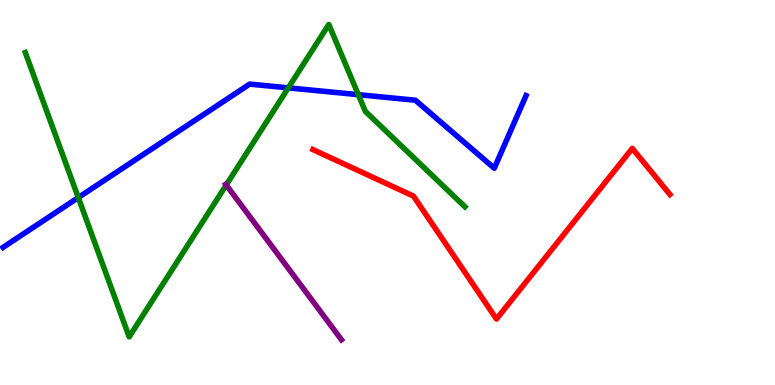[{'lines': ['blue', 'red'], 'intersections': []}, {'lines': ['green', 'red'], 'intersections': []}, {'lines': ['purple', 'red'], 'intersections': []}, {'lines': ['blue', 'green'], 'intersections': [{'x': 1.01, 'y': 4.87}, {'x': 3.72, 'y': 7.72}, {'x': 4.62, 'y': 7.54}]}, {'lines': ['blue', 'purple'], 'intersections': []}, {'lines': ['green', 'purple'], 'intersections': [{'x': 2.92, 'y': 5.2}]}]